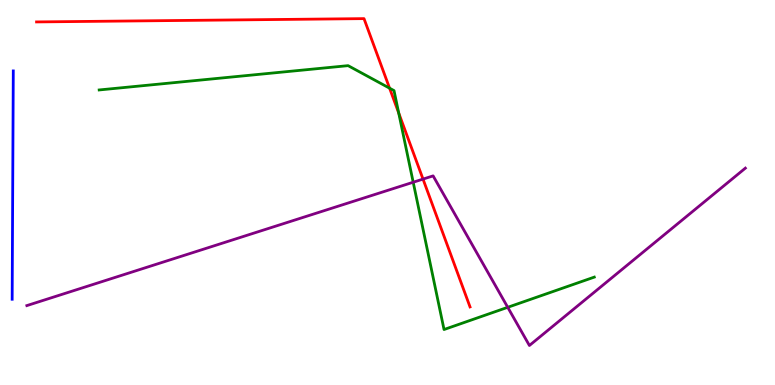[{'lines': ['blue', 'red'], 'intersections': []}, {'lines': ['green', 'red'], 'intersections': [{'x': 5.03, 'y': 7.71}, {'x': 5.14, 'y': 7.07}]}, {'lines': ['purple', 'red'], 'intersections': [{'x': 5.46, 'y': 5.35}]}, {'lines': ['blue', 'green'], 'intersections': []}, {'lines': ['blue', 'purple'], 'intersections': []}, {'lines': ['green', 'purple'], 'intersections': [{'x': 5.33, 'y': 5.27}, {'x': 6.55, 'y': 2.02}]}]